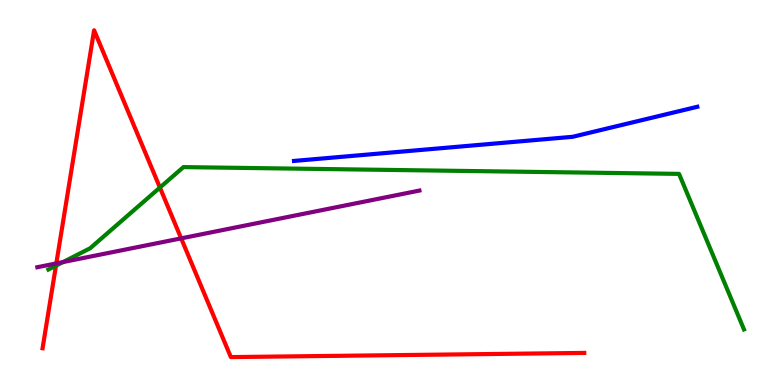[{'lines': ['blue', 'red'], 'intersections': []}, {'lines': ['green', 'red'], 'intersections': [{'x': 0.722, 'y': 3.1}, {'x': 2.06, 'y': 5.13}]}, {'lines': ['purple', 'red'], 'intersections': [{'x': 0.727, 'y': 3.16}, {'x': 2.34, 'y': 3.81}]}, {'lines': ['blue', 'green'], 'intersections': []}, {'lines': ['blue', 'purple'], 'intersections': []}, {'lines': ['green', 'purple'], 'intersections': [{'x': 0.814, 'y': 3.19}]}]